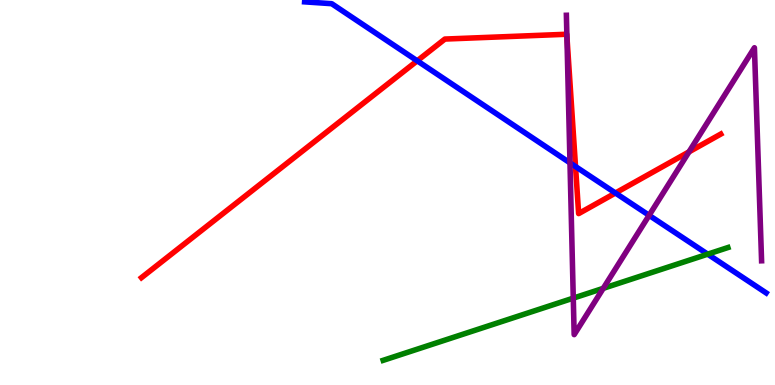[{'lines': ['blue', 'red'], 'intersections': [{'x': 5.38, 'y': 8.42}, {'x': 7.43, 'y': 5.67}, {'x': 7.94, 'y': 4.99}]}, {'lines': ['green', 'red'], 'intersections': []}, {'lines': ['purple', 'red'], 'intersections': [{'x': 7.31, 'y': 9.06}, {'x': 8.89, 'y': 6.06}]}, {'lines': ['blue', 'green'], 'intersections': [{'x': 9.13, 'y': 3.4}]}, {'lines': ['blue', 'purple'], 'intersections': [{'x': 7.35, 'y': 5.77}, {'x': 8.38, 'y': 4.41}]}, {'lines': ['green', 'purple'], 'intersections': [{'x': 7.4, 'y': 2.26}, {'x': 7.78, 'y': 2.51}]}]